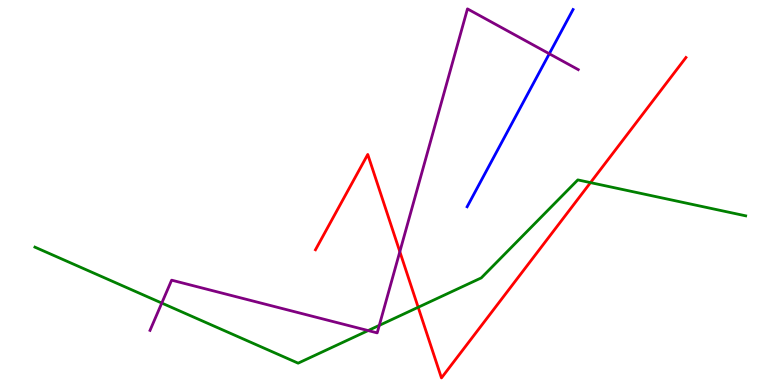[{'lines': ['blue', 'red'], 'intersections': []}, {'lines': ['green', 'red'], 'intersections': [{'x': 5.4, 'y': 2.02}, {'x': 7.62, 'y': 5.26}]}, {'lines': ['purple', 'red'], 'intersections': [{'x': 5.16, 'y': 3.46}]}, {'lines': ['blue', 'green'], 'intersections': []}, {'lines': ['blue', 'purple'], 'intersections': [{'x': 7.09, 'y': 8.6}]}, {'lines': ['green', 'purple'], 'intersections': [{'x': 2.09, 'y': 2.13}, {'x': 4.75, 'y': 1.41}, {'x': 4.89, 'y': 1.55}]}]